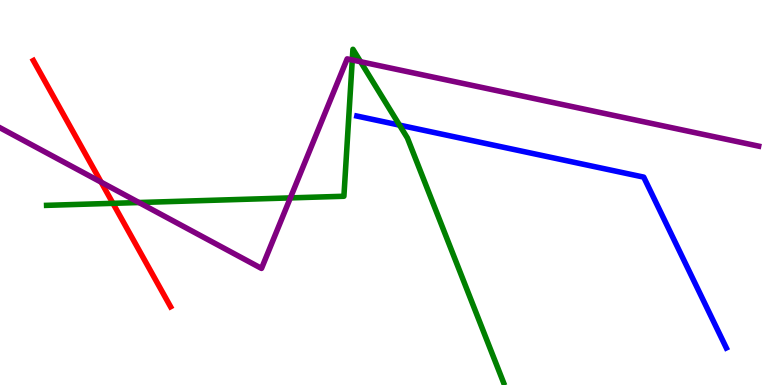[{'lines': ['blue', 'red'], 'intersections': []}, {'lines': ['green', 'red'], 'intersections': [{'x': 1.46, 'y': 4.72}]}, {'lines': ['purple', 'red'], 'intersections': [{'x': 1.31, 'y': 5.27}]}, {'lines': ['blue', 'green'], 'intersections': [{'x': 5.15, 'y': 6.75}]}, {'lines': ['blue', 'purple'], 'intersections': []}, {'lines': ['green', 'purple'], 'intersections': [{'x': 1.79, 'y': 4.74}, {'x': 3.75, 'y': 4.86}, {'x': 4.55, 'y': 8.44}, {'x': 4.65, 'y': 8.4}]}]